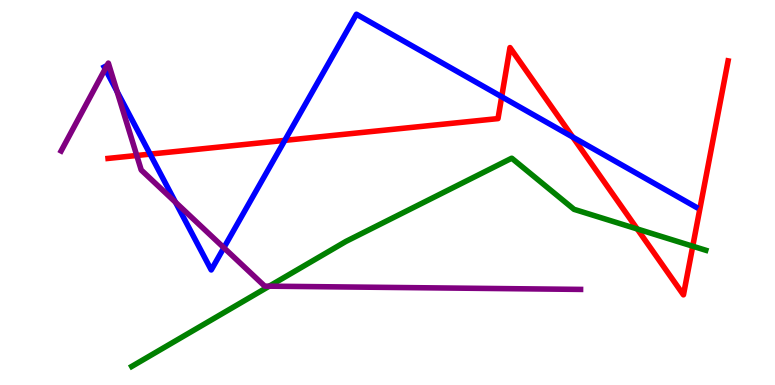[{'lines': ['blue', 'red'], 'intersections': [{'x': 1.94, 'y': 6.0}, {'x': 3.67, 'y': 6.35}, {'x': 6.47, 'y': 7.49}, {'x': 7.39, 'y': 6.44}]}, {'lines': ['green', 'red'], 'intersections': [{'x': 8.22, 'y': 4.05}, {'x': 8.94, 'y': 3.61}]}, {'lines': ['purple', 'red'], 'intersections': [{'x': 1.76, 'y': 5.96}]}, {'lines': ['blue', 'green'], 'intersections': []}, {'lines': ['blue', 'purple'], 'intersections': [{'x': 1.36, 'y': 8.21}, {'x': 1.51, 'y': 7.62}, {'x': 2.26, 'y': 4.75}, {'x': 2.89, 'y': 3.57}]}, {'lines': ['green', 'purple'], 'intersections': [{'x': 3.47, 'y': 2.57}]}]